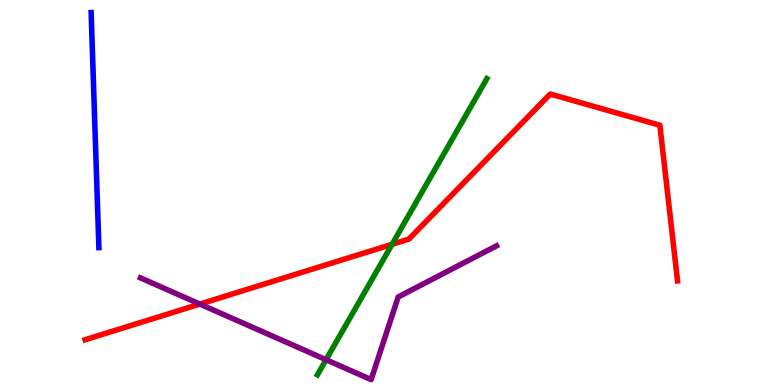[{'lines': ['blue', 'red'], 'intersections': []}, {'lines': ['green', 'red'], 'intersections': [{'x': 5.06, 'y': 3.65}]}, {'lines': ['purple', 'red'], 'intersections': [{'x': 2.58, 'y': 2.1}]}, {'lines': ['blue', 'green'], 'intersections': []}, {'lines': ['blue', 'purple'], 'intersections': []}, {'lines': ['green', 'purple'], 'intersections': [{'x': 4.21, 'y': 0.657}]}]